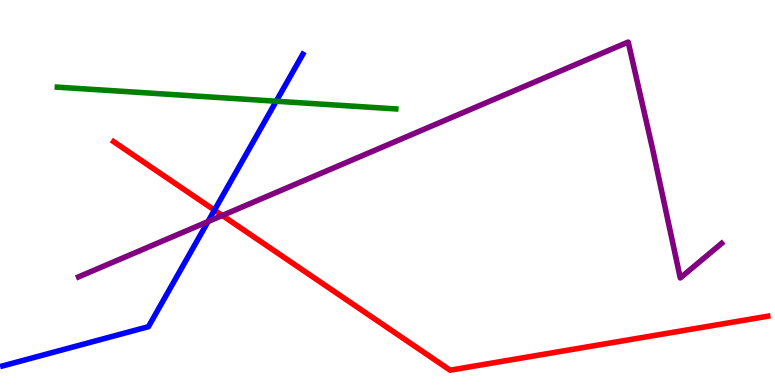[{'lines': ['blue', 'red'], 'intersections': [{'x': 2.77, 'y': 4.54}]}, {'lines': ['green', 'red'], 'intersections': []}, {'lines': ['purple', 'red'], 'intersections': [{'x': 2.87, 'y': 4.4}]}, {'lines': ['blue', 'green'], 'intersections': [{'x': 3.56, 'y': 7.37}]}, {'lines': ['blue', 'purple'], 'intersections': [{'x': 2.68, 'y': 4.24}]}, {'lines': ['green', 'purple'], 'intersections': []}]